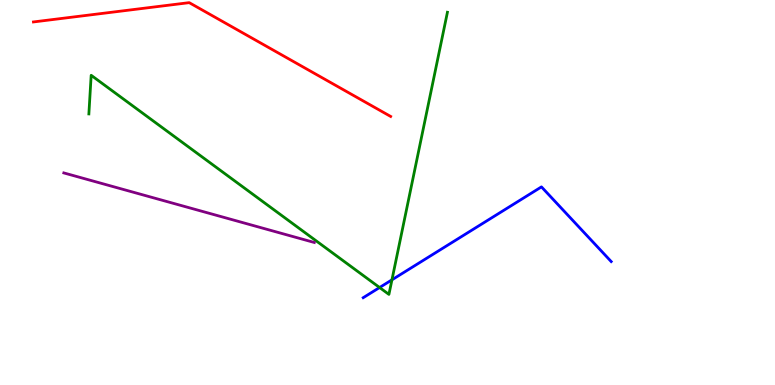[{'lines': ['blue', 'red'], 'intersections': []}, {'lines': ['green', 'red'], 'intersections': []}, {'lines': ['purple', 'red'], 'intersections': []}, {'lines': ['blue', 'green'], 'intersections': [{'x': 4.9, 'y': 2.53}, {'x': 5.06, 'y': 2.73}]}, {'lines': ['blue', 'purple'], 'intersections': []}, {'lines': ['green', 'purple'], 'intersections': []}]